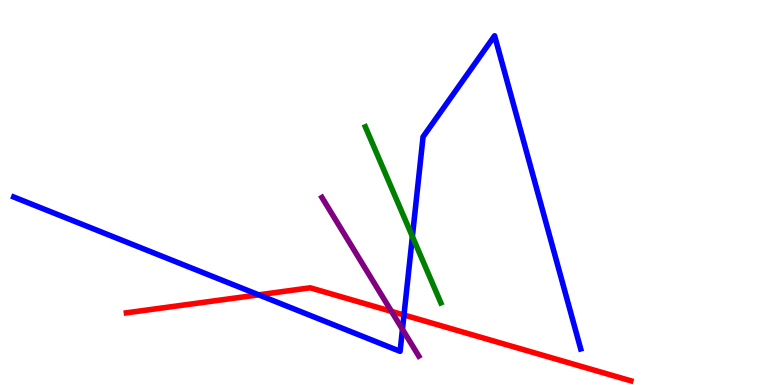[{'lines': ['blue', 'red'], 'intersections': [{'x': 3.34, 'y': 2.34}, {'x': 5.21, 'y': 1.82}]}, {'lines': ['green', 'red'], 'intersections': []}, {'lines': ['purple', 'red'], 'intersections': [{'x': 5.05, 'y': 1.91}]}, {'lines': ['blue', 'green'], 'intersections': [{'x': 5.32, 'y': 3.86}]}, {'lines': ['blue', 'purple'], 'intersections': [{'x': 5.19, 'y': 1.45}]}, {'lines': ['green', 'purple'], 'intersections': []}]